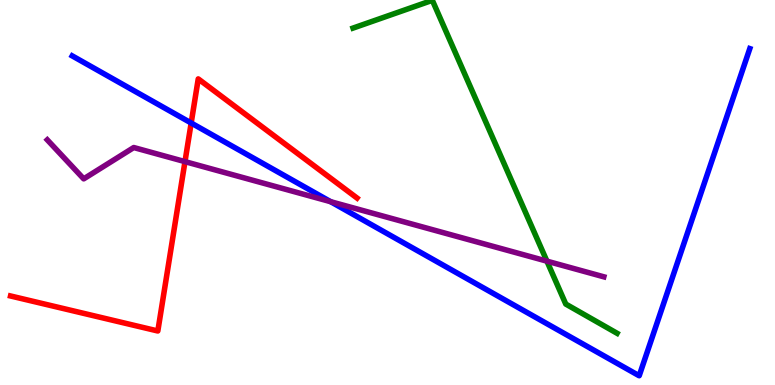[{'lines': ['blue', 'red'], 'intersections': [{'x': 2.47, 'y': 6.81}]}, {'lines': ['green', 'red'], 'intersections': []}, {'lines': ['purple', 'red'], 'intersections': [{'x': 2.39, 'y': 5.8}]}, {'lines': ['blue', 'green'], 'intersections': []}, {'lines': ['blue', 'purple'], 'intersections': [{'x': 4.27, 'y': 4.76}]}, {'lines': ['green', 'purple'], 'intersections': [{'x': 7.06, 'y': 3.22}]}]